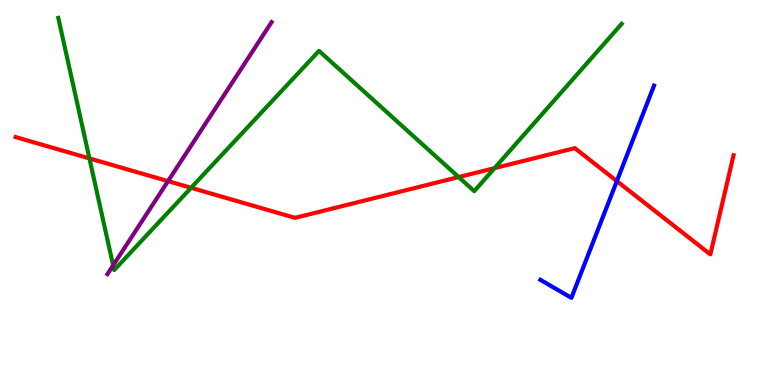[{'lines': ['blue', 'red'], 'intersections': [{'x': 7.96, 'y': 5.3}]}, {'lines': ['green', 'red'], 'intersections': [{'x': 1.15, 'y': 5.89}, {'x': 2.47, 'y': 5.12}, {'x': 5.92, 'y': 5.4}, {'x': 6.38, 'y': 5.63}]}, {'lines': ['purple', 'red'], 'intersections': [{'x': 2.17, 'y': 5.3}]}, {'lines': ['blue', 'green'], 'intersections': []}, {'lines': ['blue', 'purple'], 'intersections': []}, {'lines': ['green', 'purple'], 'intersections': [{'x': 1.46, 'y': 3.11}]}]